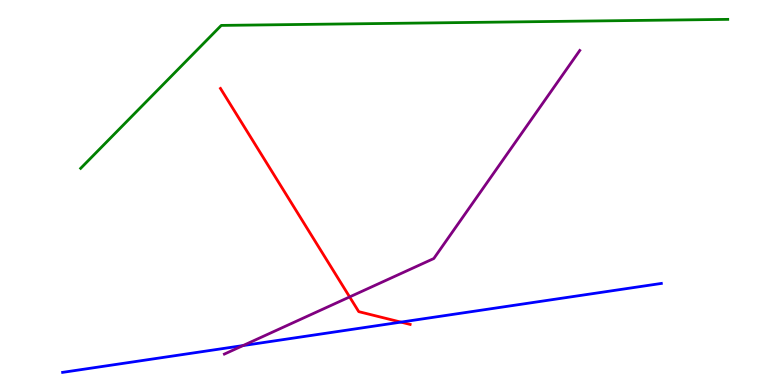[{'lines': ['blue', 'red'], 'intersections': [{'x': 5.17, 'y': 1.63}]}, {'lines': ['green', 'red'], 'intersections': []}, {'lines': ['purple', 'red'], 'intersections': [{'x': 4.51, 'y': 2.29}]}, {'lines': ['blue', 'green'], 'intersections': []}, {'lines': ['blue', 'purple'], 'intersections': [{'x': 3.14, 'y': 1.02}]}, {'lines': ['green', 'purple'], 'intersections': []}]